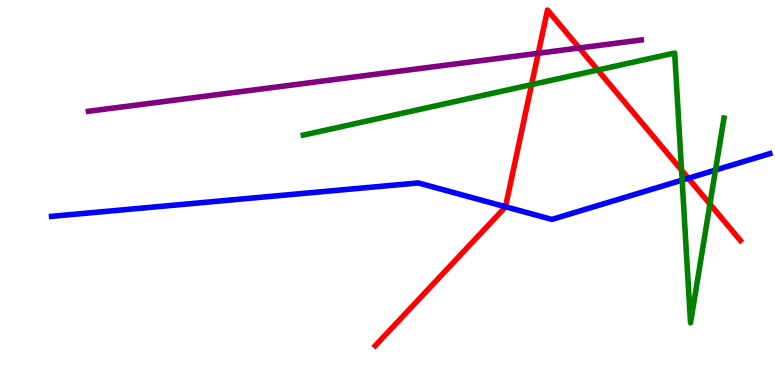[{'lines': ['blue', 'red'], 'intersections': [{'x': 6.52, 'y': 4.63}, {'x': 8.88, 'y': 5.37}]}, {'lines': ['green', 'red'], 'intersections': [{'x': 6.86, 'y': 7.8}, {'x': 7.71, 'y': 8.18}, {'x': 8.79, 'y': 5.58}, {'x': 9.16, 'y': 4.7}]}, {'lines': ['purple', 'red'], 'intersections': [{'x': 6.95, 'y': 8.62}, {'x': 7.47, 'y': 8.75}]}, {'lines': ['blue', 'green'], 'intersections': [{'x': 8.8, 'y': 5.32}, {'x': 9.23, 'y': 5.58}]}, {'lines': ['blue', 'purple'], 'intersections': []}, {'lines': ['green', 'purple'], 'intersections': []}]